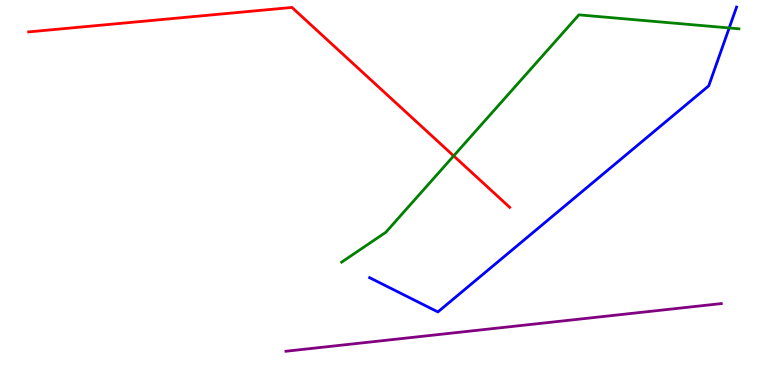[{'lines': ['blue', 'red'], 'intersections': []}, {'lines': ['green', 'red'], 'intersections': [{'x': 5.85, 'y': 5.95}]}, {'lines': ['purple', 'red'], 'intersections': []}, {'lines': ['blue', 'green'], 'intersections': [{'x': 9.41, 'y': 9.27}]}, {'lines': ['blue', 'purple'], 'intersections': []}, {'lines': ['green', 'purple'], 'intersections': []}]